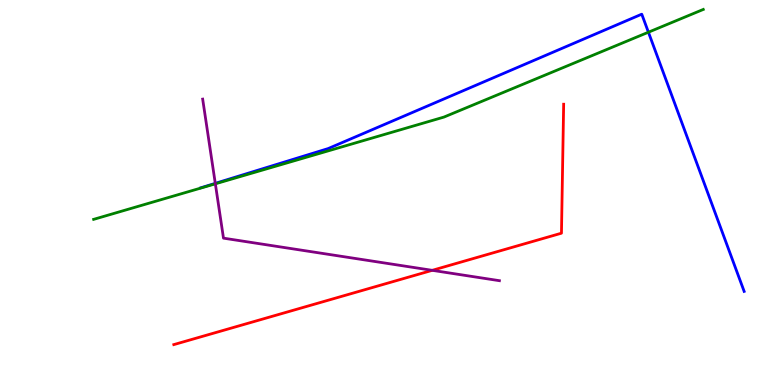[{'lines': ['blue', 'red'], 'intersections': []}, {'lines': ['green', 'red'], 'intersections': []}, {'lines': ['purple', 'red'], 'intersections': [{'x': 5.58, 'y': 2.98}]}, {'lines': ['blue', 'green'], 'intersections': [{'x': 8.37, 'y': 9.16}]}, {'lines': ['blue', 'purple'], 'intersections': [{'x': 2.78, 'y': 5.24}]}, {'lines': ['green', 'purple'], 'intersections': [{'x': 2.78, 'y': 5.23}]}]